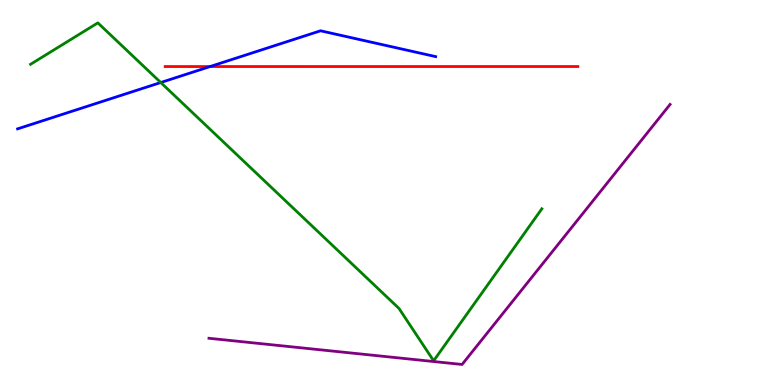[{'lines': ['blue', 'red'], 'intersections': [{'x': 2.71, 'y': 8.27}]}, {'lines': ['green', 'red'], 'intersections': []}, {'lines': ['purple', 'red'], 'intersections': []}, {'lines': ['blue', 'green'], 'intersections': [{'x': 2.07, 'y': 7.86}]}, {'lines': ['blue', 'purple'], 'intersections': []}, {'lines': ['green', 'purple'], 'intersections': []}]